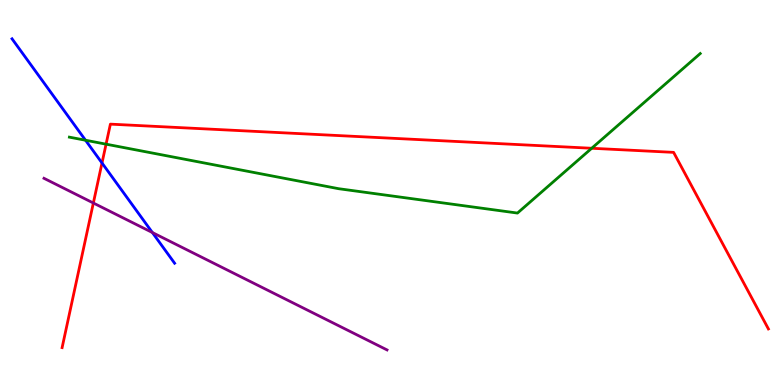[{'lines': ['blue', 'red'], 'intersections': [{'x': 1.32, 'y': 5.77}]}, {'lines': ['green', 'red'], 'intersections': [{'x': 1.37, 'y': 6.26}, {'x': 7.64, 'y': 6.15}]}, {'lines': ['purple', 'red'], 'intersections': [{'x': 1.2, 'y': 4.73}]}, {'lines': ['blue', 'green'], 'intersections': [{'x': 1.1, 'y': 6.36}]}, {'lines': ['blue', 'purple'], 'intersections': [{'x': 1.97, 'y': 3.96}]}, {'lines': ['green', 'purple'], 'intersections': []}]